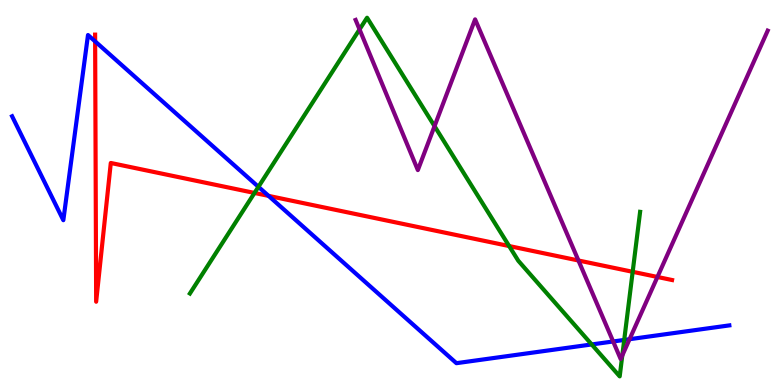[{'lines': ['blue', 'red'], 'intersections': [{'x': 1.23, 'y': 8.92}, {'x': 3.47, 'y': 4.91}]}, {'lines': ['green', 'red'], 'intersections': [{'x': 3.28, 'y': 4.99}, {'x': 6.57, 'y': 3.61}, {'x': 8.16, 'y': 2.94}]}, {'lines': ['purple', 'red'], 'intersections': [{'x': 7.46, 'y': 3.23}, {'x': 8.48, 'y': 2.81}]}, {'lines': ['blue', 'green'], 'intersections': [{'x': 3.33, 'y': 5.15}, {'x': 7.63, 'y': 1.05}, {'x': 8.05, 'y': 1.17}]}, {'lines': ['blue', 'purple'], 'intersections': [{'x': 7.91, 'y': 1.13}, {'x': 8.12, 'y': 1.19}]}, {'lines': ['green', 'purple'], 'intersections': [{'x': 4.64, 'y': 9.24}, {'x': 5.61, 'y': 6.72}, {'x': 8.03, 'y': 0.768}]}]